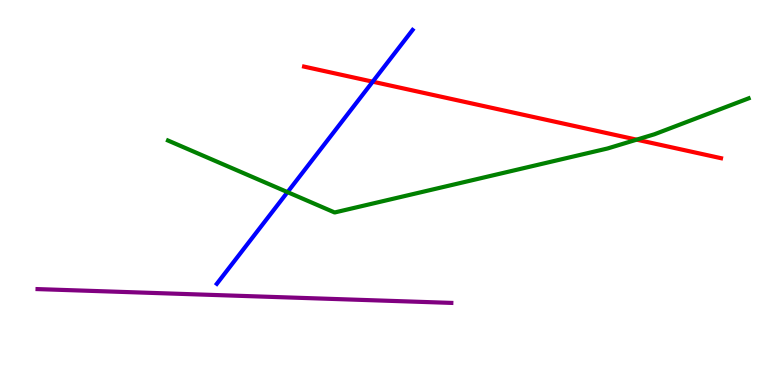[{'lines': ['blue', 'red'], 'intersections': [{'x': 4.81, 'y': 7.88}]}, {'lines': ['green', 'red'], 'intersections': [{'x': 8.21, 'y': 6.37}]}, {'lines': ['purple', 'red'], 'intersections': []}, {'lines': ['blue', 'green'], 'intersections': [{'x': 3.71, 'y': 5.01}]}, {'lines': ['blue', 'purple'], 'intersections': []}, {'lines': ['green', 'purple'], 'intersections': []}]